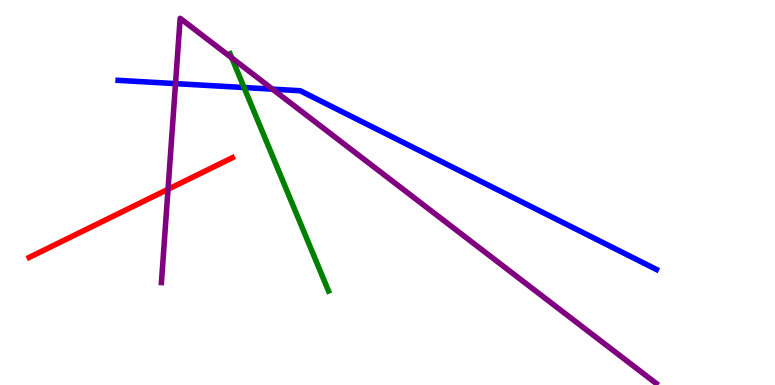[{'lines': ['blue', 'red'], 'intersections': []}, {'lines': ['green', 'red'], 'intersections': []}, {'lines': ['purple', 'red'], 'intersections': [{'x': 2.17, 'y': 5.08}]}, {'lines': ['blue', 'green'], 'intersections': [{'x': 3.15, 'y': 7.73}]}, {'lines': ['blue', 'purple'], 'intersections': [{'x': 2.26, 'y': 7.83}, {'x': 3.52, 'y': 7.68}]}, {'lines': ['green', 'purple'], 'intersections': [{'x': 2.99, 'y': 8.5}]}]